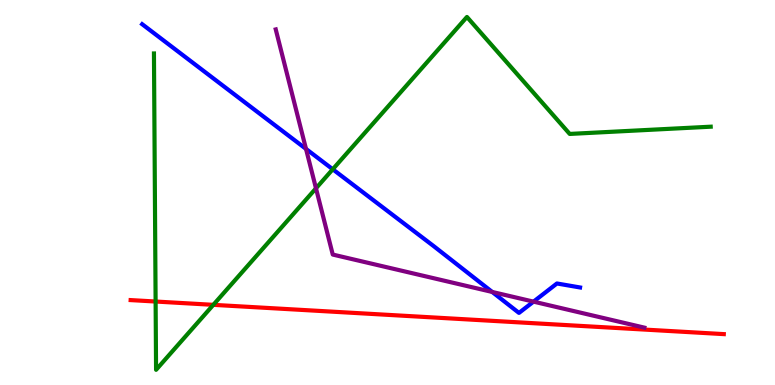[{'lines': ['blue', 'red'], 'intersections': []}, {'lines': ['green', 'red'], 'intersections': [{'x': 2.01, 'y': 2.17}, {'x': 2.75, 'y': 2.08}]}, {'lines': ['purple', 'red'], 'intersections': []}, {'lines': ['blue', 'green'], 'intersections': [{'x': 4.29, 'y': 5.6}]}, {'lines': ['blue', 'purple'], 'intersections': [{'x': 3.95, 'y': 6.13}, {'x': 6.35, 'y': 2.42}, {'x': 6.88, 'y': 2.17}]}, {'lines': ['green', 'purple'], 'intersections': [{'x': 4.08, 'y': 5.11}]}]